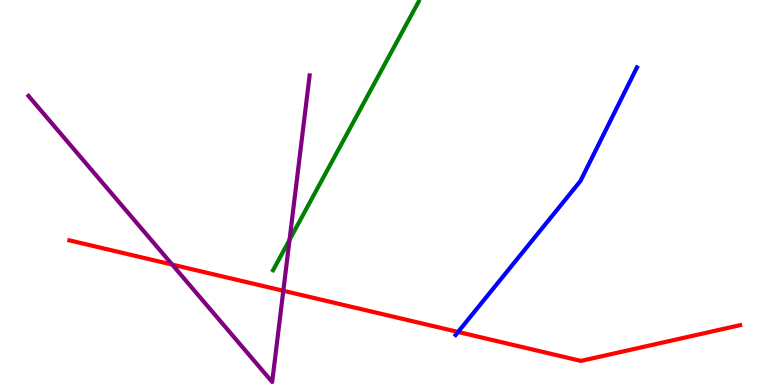[{'lines': ['blue', 'red'], 'intersections': [{'x': 5.91, 'y': 1.38}]}, {'lines': ['green', 'red'], 'intersections': []}, {'lines': ['purple', 'red'], 'intersections': [{'x': 2.22, 'y': 3.13}, {'x': 3.66, 'y': 2.45}]}, {'lines': ['blue', 'green'], 'intersections': []}, {'lines': ['blue', 'purple'], 'intersections': []}, {'lines': ['green', 'purple'], 'intersections': [{'x': 3.74, 'y': 3.77}]}]